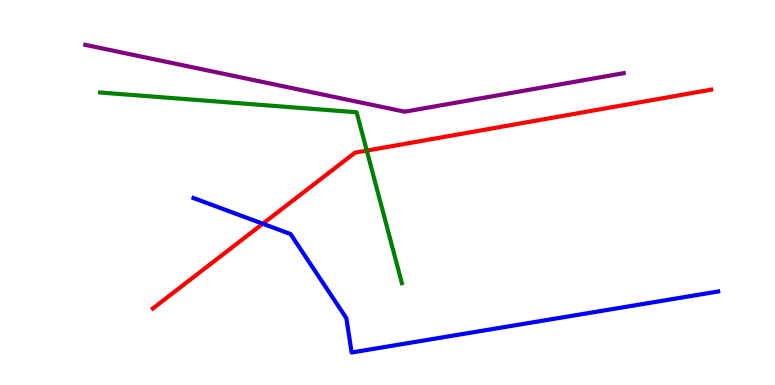[{'lines': ['blue', 'red'], 'intersections': [{'x': 3.39, 'y': 4.19}]}, {'lines': ['green', 'red'], 'intersections': [{'x': 4.73, 'y': 6.09}]}, {'lines': ['purple', 'red'], 'intersections': []}, {'lines': ['blue', 'green'], 'intersections': []}, {'lines': ['blue', 'purple'], 'intersections': []}, {'lines': ['green', 'purple'], 'intersections': []}]